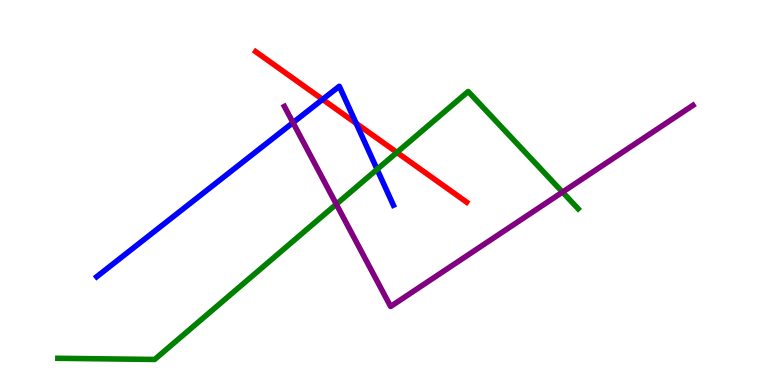[{'lines': ['blue', 'red'], 'intersections': [{'x': 4.16, 'y': 7.42}, {'x': 4.6, 'y': 6.8}]}, {'lines': ['green', 'red'], 'intersections': [{'x': 5.12, 'y': 6.04}]}, {'lines': ['purple', 'red'], 'intersections': []}, {'lines': ['blue', 'green'], 'intersections': [{'x': 4.87, 'y': 5.6}]}, {'lines': ['blue', 'purple'], 'intersections': [{'x': 3.78, 'y': 6.81}]}, {'lines': ['green', 'purple'], 'intersections': [{'x': 4.34, 'y': 4.7}, {'x': 7.26, 'y': 5.01}]}]